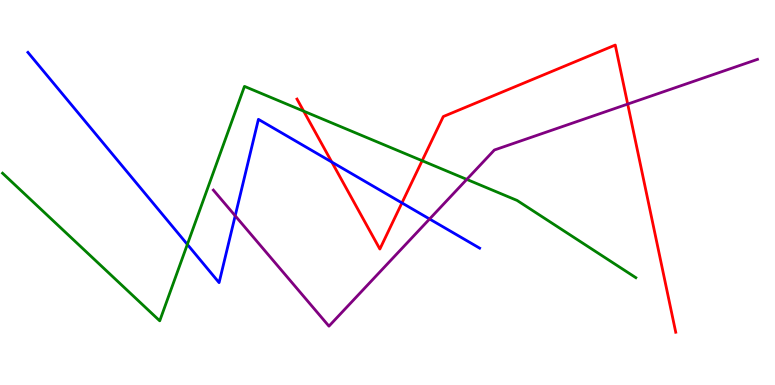[{'lines': ['blue', 'red'], 'intersections': [{'x': 4.28, 'y': 5.79}, {'x': 5.19, 'y': 4.73}]}, {'lines': ['green', 'red'], 'intersections': [{'x': 3.92, 'y': 7.11}, {'x': 5.45, 'y': 5.83}]}, {'lines': ['purple', 'red'], 'intersections': [{'x': 8.1, 'y': 7.3}]}, {'lines': ['blue', 'green'], 'intersections': [{'x': 2.42, 'y': 3.65}]}, {'lines': ['blue', 'purple'], 'intersections': [{'x': 3.03, 'y': 4.4}, {'x': 5.54, 'y': 4.31}]}, {'lines': ['green', 'purple'], 'intersections': [{'x': 6.02, 'y': 5.34}]}]